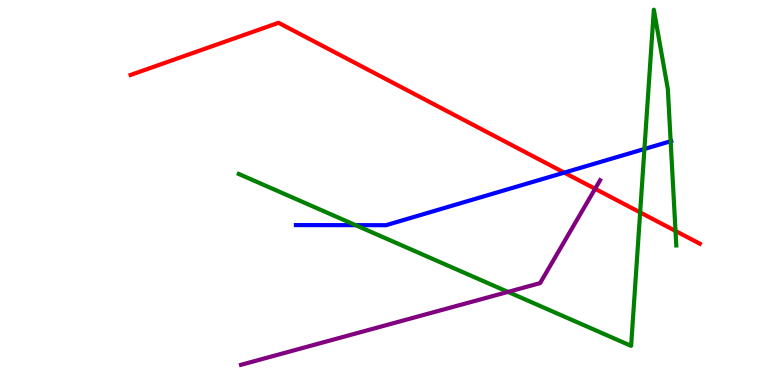[{'lines': ['blue', 'red'], 'intersections': [{'x': 7.28, 'y': 5.52}]}, {'lines': ['green', 'red'], 'intersections': [{'x': 8.26, 'y': 4.48}, {'x': 8.72, 'y': 4.0}]}, {'lines': ['purple', 'red'], 'intersections': [{'x': 7.68, 'y': 5.1}]}, {'lines': ['blue', 'green'], 'intersections': [{'x': 4.59, 'y': 4.15}, {'x': 8.32, 'y': 6.13}, {'x': 8.65, 'y': 6.33}]}, {'lines': ['blue', 'purple'], 'intersections': []}, {'lines': ['green', 'purple'], 'intersections': [{'x': 6.55, 'y': 2.42}]}]